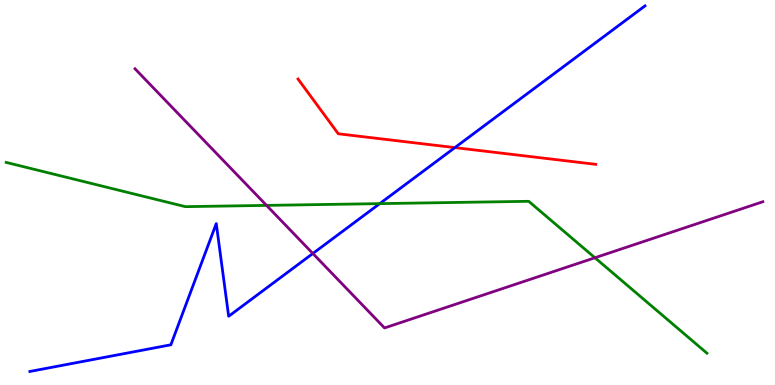[{'lines': ['blue', 'red'], 'intersections': [{'x': 5.87, 'y': 6.17}]}, {'lines': ['green', 'red'], 'intersections': []}, {'lines': ['purple', 'red'], 'intersections': []}, {'lines': ['blue', 'green'], 'intersections': [{'x': 4.9, 'y': 4.71}]}, {'lines': ['blue', 'purple'], 'intersections': [{'x': 4.04, 'y': 3.42}]}, {'lines': ['green', 'purple'], 'intersections': [{'x': 3.44, 'y': 4.67}, {'x': 7.68, 'y': 3.31}]}]